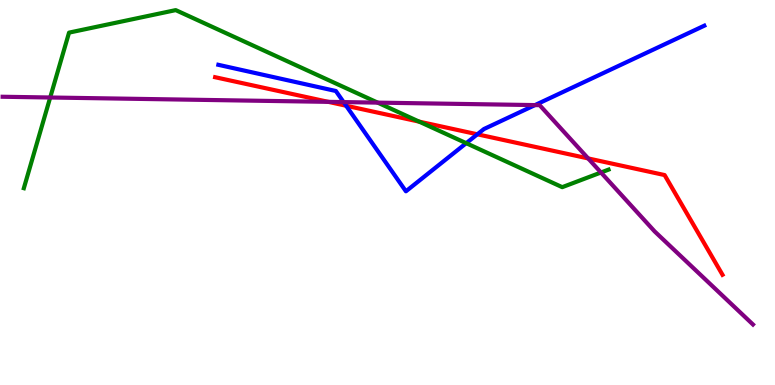[{'lines': ['blue', 'red'], 'intersections': [{'x': 4.47, 'y': 7.25}, {'x': 6.16, 'y': 6.51}]}, {'lines': ['green', 'red'], 'intersections': [{'x': 5.41, 'y': 6.84}]}, {'lines': ['purple', 'red'], 'intersections': [{'x': 4.24, 'y': 7.35}, {'x': 7.59, 'y': 5.89}]}, {'lines': ['blue', 'green'], 'intersections': [{'x': 6.02, 'y': 6.28}]}, {'lines': ['blue', 'purple'], 'intersections': [{'x': 4.43, 'y': 7.35}, {'x': 6.9, 'y': 7.27}]}, {'lines': ['green', 'purple'], 'intersections': [{'x': 0.648, 'y': 7.47}, {'x': 4.87, 'y': 7.33}, {'x': 7.75, 'y': 5.52}]}]